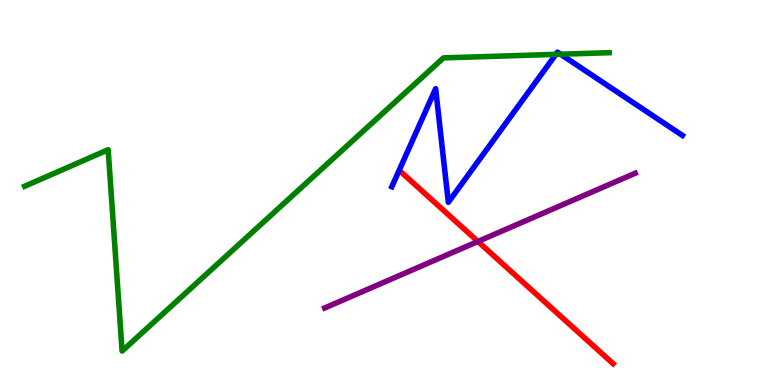[{'lines': ['blue', 'red'], 'intersections': []}, {'lines': ['green', 'red'], 'intersections': []}, {'lines': ['purple', 'red'], 'intersections': [{'x': 6.17, 'y': 3.73}]}, {'lines': ['blue', 'green'], 'intersections': [{'x': 7.17, 'y': 8.59}, {'x': 7.23, 'y': 8.59}]}, {'lines': ['blue', 'purple'], 'intersections': []}, {'lines': ['green', 'purple'], 'intersections': []}]